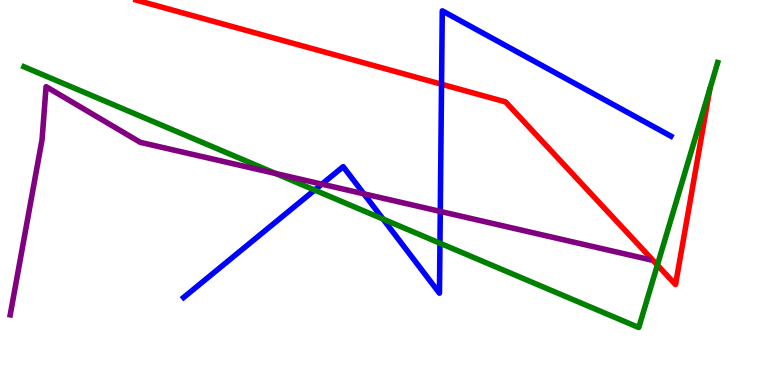[{'lines': ['blue', 'red'], 'intersections': [{'x': 5.7, 'y': 7.81}]}, {'lines': ['green', 'red'], 'intersections': [{'x': 8.48, 'y': 3.12}]}, {'lines': ['purple', 'red'], 'intersections': []}, {'lines': ['blue', 'green'], 'intersections': [{'x': 4.06, 'y': 5.06}, {'x': 4.94, 'y': 4.31}, {'x': 5.68, 'y': 3.68}]}, {'lines': ['blue', 'purple'], 'intersections': [{'x': 4.15, 'y': 5.22}, {'x': 4.7, 'y': 4.97}, {'x': 5.68, 'y': 4.51}]}, {'lines': ['green', 'purple'], 'intersections': [{'x': 3.56, 'y': 5.49}]}]